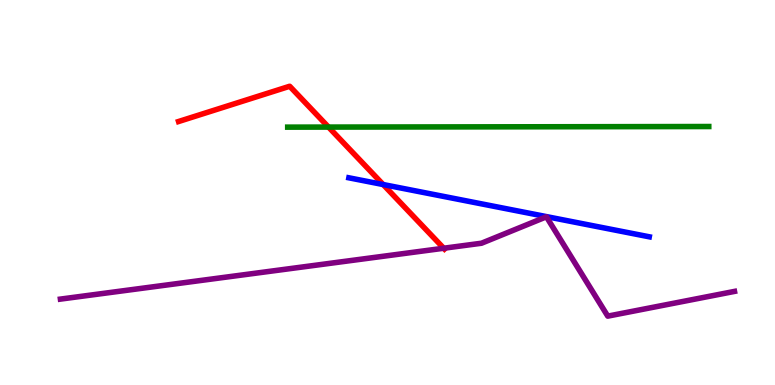[{'lines': ['blue', 'red'], 'intersections': [{'x': 4.94, 'y': 5.21}]}, {'lines': ['green', 'red'], 'intersections': [{'x': 4.24, 'y': 6.7}]}, {'lines': ['purple', 'red'], 'intersections': [{'x': 5.73, 'y': 3.55}]}, {'lines': ['blue', 'green'], 'intersections': []}, {'lines': ['blue', 'purple'], 'intersections': []}, {'lines': ['green', 'purple'], 'intersections': []}]